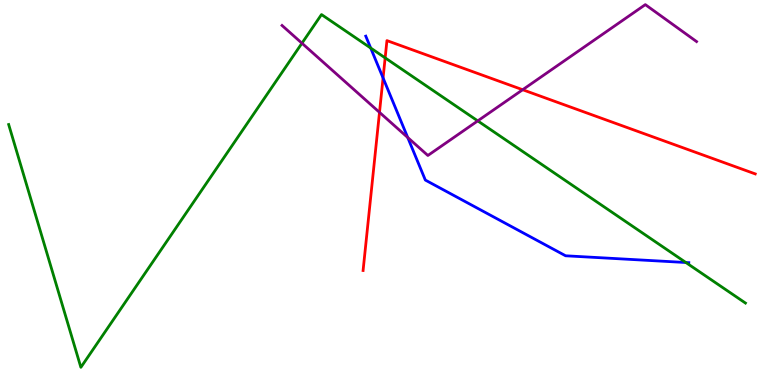[{'lines': ['blue', 'red'], 'intersections': [{'x': 4.94, 'y': 7.98}]}, {'lines': ['green', 'red'], 'intersections': [{'x': 4.97, 'y': 8.5}]}, {'lines': ['purple', 'red'], 'intersections': [{'x': 4.9, 'y': 7.08}, {'x': 6.74, 'y': 7.67}]}, {'lines': ['blue', 'green'], 'intersections': [{'x': 4.78, 'y': 8.75}, {'x': 8.85, 'y': 3.18}]}, {'lines': ['blue', 'purple'], 'intersections': [{'x': 5.26, 'y': 6.43}]}, {'lines': ['green', 'purple'], 'intersections': [{'x': 3.9, 'y': 8.88}, {'x': 6.16, 'y': 6.86}]}]